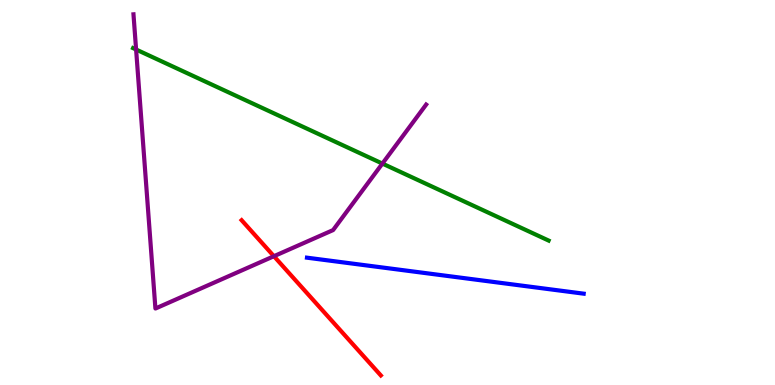[{'lines': ['blue', 'red'], 'intersections': []}, {'lines': ['green', 'red'], 'intersections': []}, {'lines': ['purple', 'red'], 'intersections': [{'x': 3.53, 'y': 3.35}]}, {'lines': ['blue', 'green'], 'intersections': []}, {'lines': ['blue', 'purple'], 'intersections': []}, {'lines': ['green', 'purple'], 'intersections': [{'x': 1.76, 'y': 8.71}, {'x': 4.93, 'y': 5.75}]}]